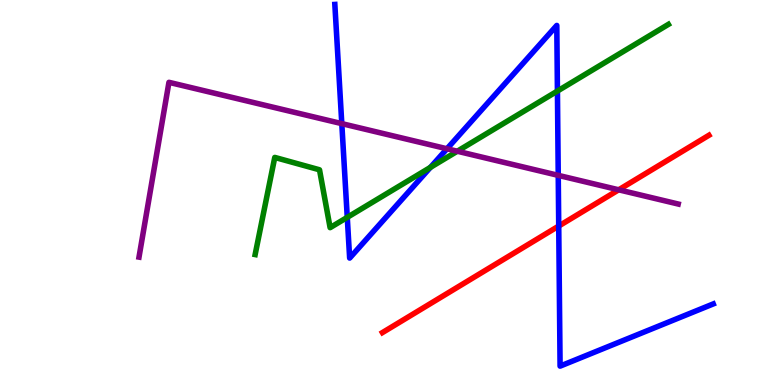[{'lines': ['blue', 'red'], 'intersections': [{'x': 7.21, 'y': 4.13}]}, {'lines': ['green', 'red'], 'intersections': []}, {'lines': ['purple', 'red'], 'intersections': [{'x': 7.98, 'y': 5.07}]}, {'lines': ['blue', 'green'], 'intersections': [{'x': 4.48, 'y': 4.35}, {'x': 5.55, 'y': 5.65}, {'x': 7.19, 'y': 7.63}]}, {'lines': ['blue', 'purple'], 'intersections': [{'x': 4.41, 'y': 6.79}, {'x': 5.77, 'y': 6.14}, {'x': 7.2, 'y': 5.45}]}, {'lines': ['green', 'purple'], 'intersections': [{'x': 5.9, 'y': 6.07}]}]